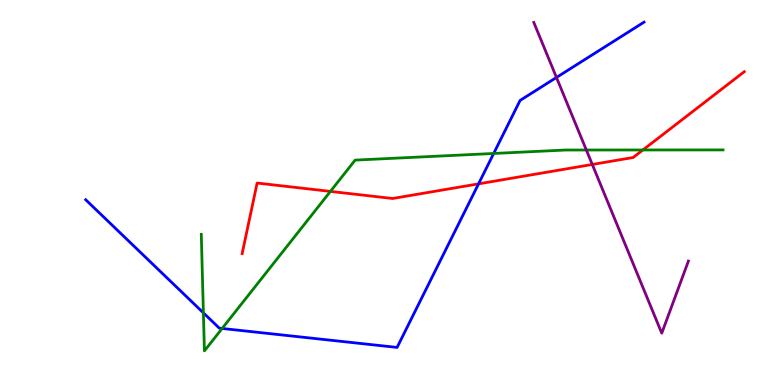[{'lines': ['blue', 'red'], 'intersections': [{'x': 6.17, 'y': 5.22}]}, {'lines': ['green', 'red'], 'intersections': [{'x': 4.26, 'y': 5.03}, {'x': 8.3, 'y': 6.1}]}, {'lines': ['purple', 'red'], 'intersections': [{'x': 7.64, 'y': 5.73}]}, {'lines': ['blue', 'green'], 'intersections': [{'x': 2.62, 'y': 1.87}, {'x': 2.87, 'y': 1.47}, {'x': 6.37, 'y': 6.01}]}, {'lines': ['blue', 'purple'], 'intersections': [{'x': 7.18, 'y': 7.99}]}, {'lines': ['green', 'purple'], 'intersections': [{'x': 7.57, 'y': 6.1}]}]